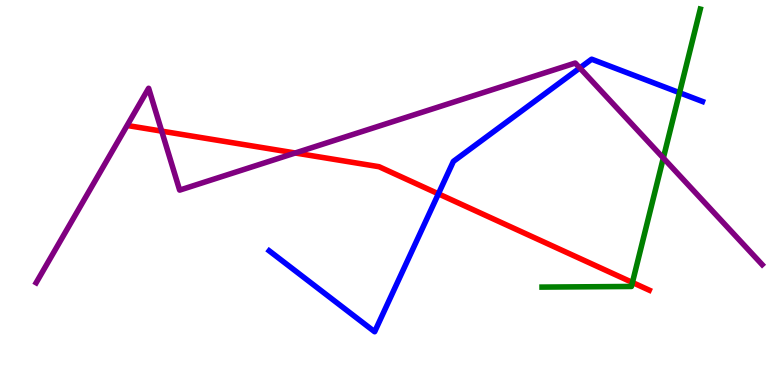[{'lines': ['blue', 'red'], 'intersections': [{'x': 5.66, 'y': 4.97}]}, {'lines': ['green', 'red'], 'intersections': [{'x': 8.16, 'y': 2.66}]}, {'lines': ['purple', 'red'], 'intersections': [{'x': 2.09, 'y': 6.59}, {'x': 3.81, 'y': 6.03}]}, {'lines': ['blue', 'green'], 'intersections': [{'x': 8.77, 'y': 7.59}]}, {'lines': ['blue', 'purple'], 'intersections': [{'x': 7.48, 'y': 8.24}]}, {'lines': ['green', 'purple'], 'intersections': [{'x': 8.56, 'y': 5.9}]}]